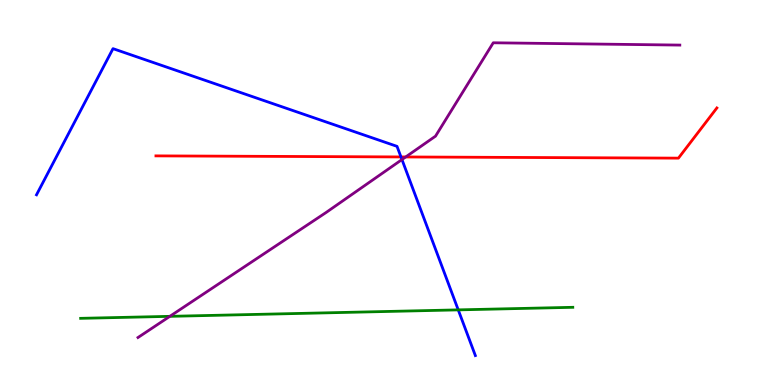[{'lines': ['blue', 'red'], 'intersections': [{'x': 5.17, 'y': 5.92}]}, {'lines': ['green', 'red'], 'intersections': []}, {'lines': ['purple', 'red'], 'intersections': [{'x': 5.23, 'y': 5.92}]}, {'lines': ['blue', 'green'], 'intersections': [{'x': 5.91, 'y': 1.95}]}, {'lines': ['blue', 'purple'], 'intersections': [{'x': 5.19, 'y': 5.86}]}, {'lines': ['green', 'purple'], 'intersections': [{'x': 2.19, 'y': 1.78}]}]